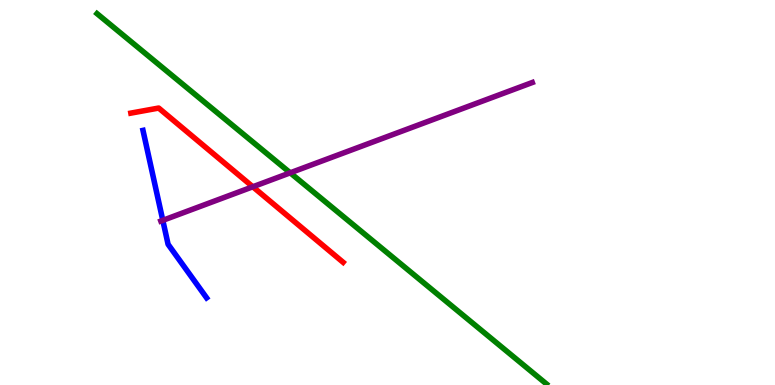[{'lines': ['blue', 'red'], 'intersections': []}, {'lines': ['green', 'red'], 'intersections': []}, {'lines': ['purple', 'red'], 'intersections': [{'x': 3.26, 'y': 5.15}]}, {'lines': ['blue', 'green'], 'intersections': []}, {'lines': ['blue', 'purple'], 'intersections': [{'x': 2.1, 'y': 4.28}]}, {'lines': ['green', 'purple'], 'intersections': [{'x': 3.74, 'y': 5.51}]}]